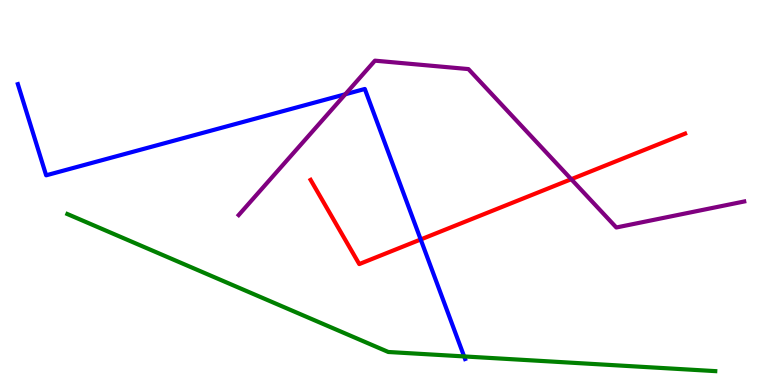[{'lines': ['blue', 'red'], 'intersections': [{'x': 5.43, 'y': 3.78}]}, {'lines': ['green', 'red'], 'intersections': []}, {'lines': ['purple', 'red'], 'intersections': [{'x': 7.37, 'y': 5.35}]}, {'lines': ['blue', 'green'], 'intersections': [{'x': 5.99, 'y': 0.742}]}, {'lines': ['blue', 'purple'], 'intersections': [{'x': 4.46, 'y': 7.55}]}, {'lines': ['green', 'purple'], 'intersections': []}]